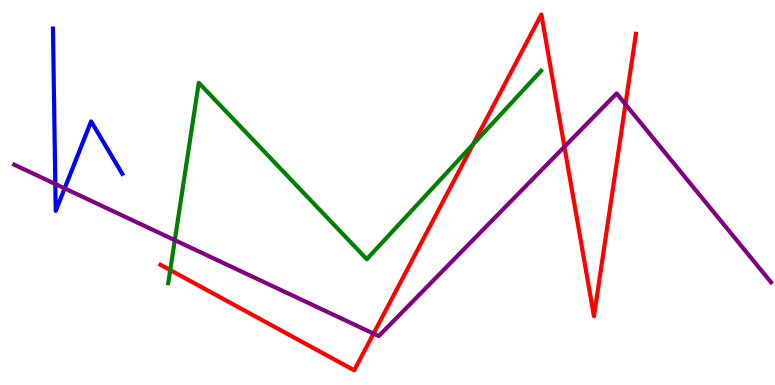[{'lines': ['blue', 'red'], 'intersections': []}, {'lines': ['green', 'red'], 'intersections': [{'x': 2.2, 'y': 2.98}, {'x': 6.1, 'y': 6.25}]}, {'lines': ['purple', 'red'], 'intersections': [{'x': 4.82, 'y': 1.34}, {'x': 7.28, 'y': 6.19}, {'x': 8.07, 'y': 7.29}]}, {'lines': ['blue', 'green'], 'intersections': []}, {'lines': ['blue', 'purple'], 'intersections': [{'x': 0.714, 'y': 5.22}, {'x': 0.834, 'y': 5.11}]}, {'lines': ['green', 'purple'], 'intersections': [{'x': 2.26, 'y': 3.76}]}]